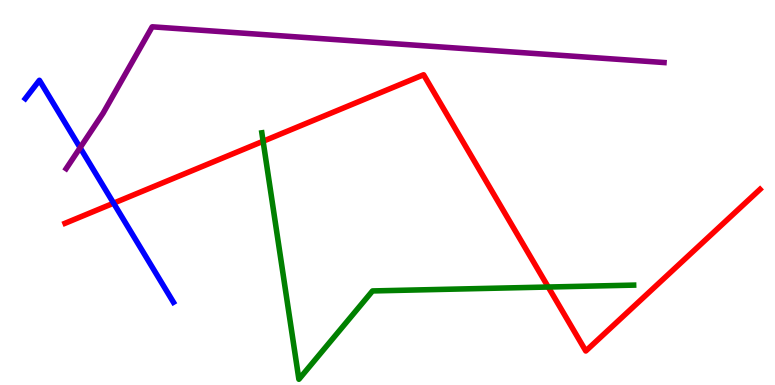[{'lines': ['blue', 'red'], 'intersections': [{'x': 1.47, 'y': 4.72}]}, {'lines': ['green', 'red'], 'intersections': [{'x': 3.39, 'y': 6.33}, {'x': 7.07, 'y': 2.54}]}, {'lines': ['purple', 'red'], 'intersections': []}, {'lines': ['blue', 'green'], 'intersections': []}, {'lines': ['blue', 'purple'], 'intersections': [{'x': 1.03, 'y': 6.16}]}, {'lines': ['green', 'purple'], 'intersections': []}]